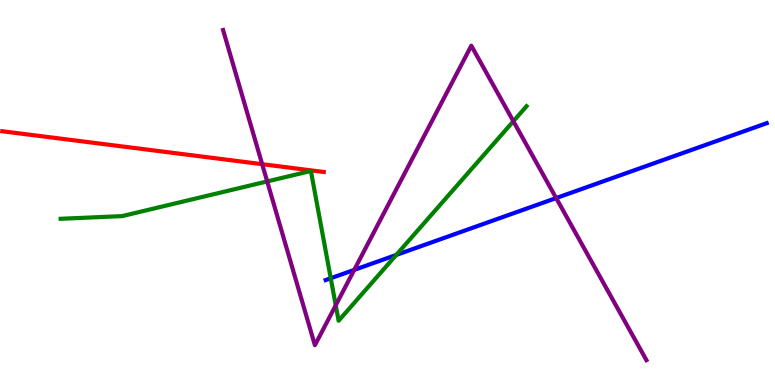[{'lines': ['blue', 'red'], 'intersections': []}, {'lines': ['green', 'red'], 'intersections': []}, {'lines': ['purple', 'red'], 'intersections': [{'x': 3.38, 'y': 5.74}]}, {'lines': ['blue', 'green'], 'intersections': [{'x': 4.27, 'y': 2.77}, {'x': 5.11, 'y': 3.38}]}, {'lines': ['blue', 'purple'], 'intersections': [{'x': 4.57, 'y': 2.99}, {'x': 7.18, 'y': 4.86}]}, {'lines': ['green', 'purple'], 'intersections': [{'x': 3.45, 'y': 5.29}, {'x': 4.33, 'y': 2.07}, {'x': 6.62, 'y': 6.85}]}]